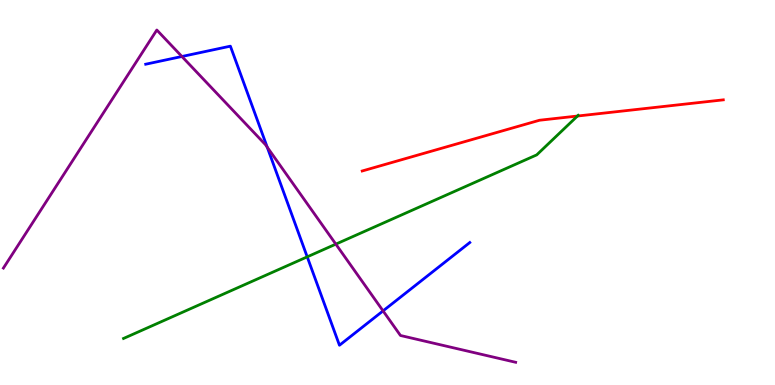[{'lines': ['blue', 'red'], 'intersections': []}, {'lines': ['green', 'red'], 'intersections': [{'x': 7.45, 'y': 6.99}]}, {'lines': ['purple', 'red'], 'intersections': []}, {'lines': ['blue', 'green'], 'intersections': [{'x': 3.96, 'y': 3.33}]}, {'lines': ['blue', 'purple'], 'intersections': [{'x': 2.35, 'y': 8.53}, {'x': 3.45, 'y': 6.18}, {'x': 4.94, 'y': 1.92}]}, {'lines': ['green', 'purple'], 'intersections': [{'x': 4.33, 'y': 3.66}]}]